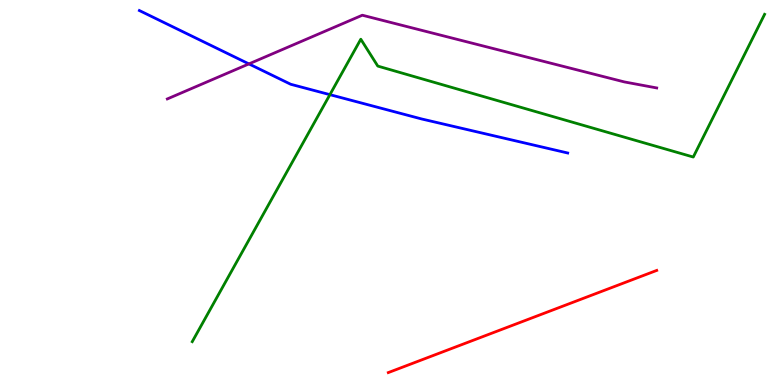[{'lines': ['blue', 'red'], 'intersections': []}, {'lines': ['green', 'red'], 'intersections': []}, {'lines': ['purple', 'red'], 'intersections': []}, {'lines': ['blue', 'green'], 'intersections': [{'x': 4.26, 'y': 7.54}]}, {'lines': ['blue', 'purple'], 'intersections': [{'x': 3.21, 'y': 8.34}]}, {'lines': ['green', 'purple'], 'intersections': []}]